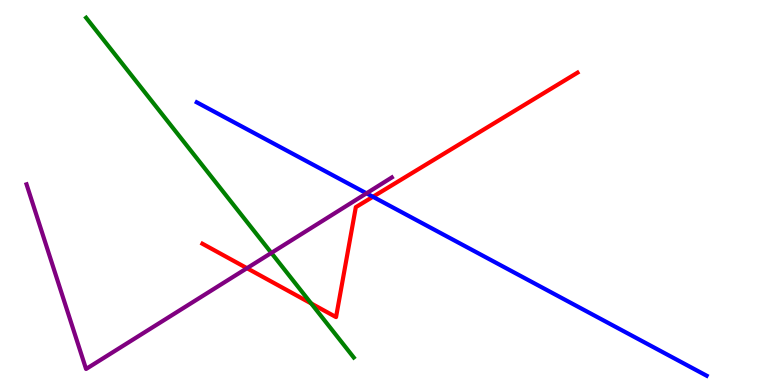[{'lines': ['blue', 'red'], 'intersections': [{'x': 4.81, 'y': 4.89}]}, {'lines': ['green', 'red'], 'intersections': [{'x': 4.01, 'y': 2.12}]}, {'lines': ['purple', 'red'], 'intersections': [{'x': 3.19, 'y': 3.03}]}, {'lines': ['blue', 'green'], 'intersections': []}, {'lines': ['blue', 'purple'], 'intersections': [{'x': 4.73, 'y': 4.98}]}, {'lines': ['green', 'purple'], 'intersections': [{'x': 3.5, 'y': 3.43}]}]